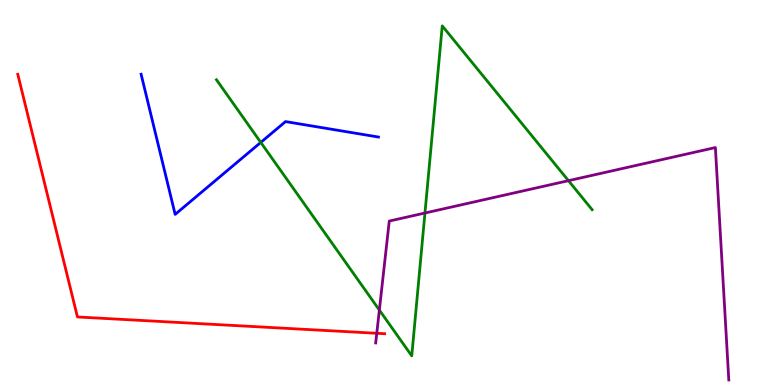[{'lines': ['blue', 'red'], 'intersections': []}, {'lines': ['green', 'red'], 'intersections': []}, {'lines': ['purple', 'red'], 'intersections': [{'x': 4.86, 'y': 1.34}]}, {'lines': ['blue', 'green'], 'intersections': [{'x': 3.36, 'y': 6.3}]}, {'lines': ['blue', 'purple'], 'intersections': []}, {'lines': ['green', 'purple'], 'intersections': [{'x': 4.89, 'y': 1.95}, {'x': 5.48, 'y': 4.47}, {'x': 7.34, 'y': 5.31}]}]